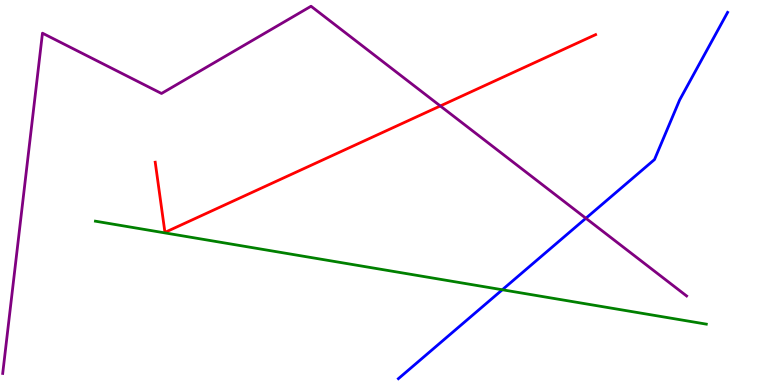[{'lines': ['blue', 'red'], 'intersections': []}, {'lines': ['green', 'red'], 'intersections': []}, {'lines': ['purple', 'red'], 'intersections': [{'x': 5.68, 'y': 7.25}]}, {'lines': ['blue', 'green'], 'intersections': [{'x': 6.48, 'y': 2.47}]}, {'lines': ['blue', 'purple'], 'intersections': [{'x': 7.56, 'y': 4.33}]}, {'lines': ['green', 'purple'], 'intersections': []}]